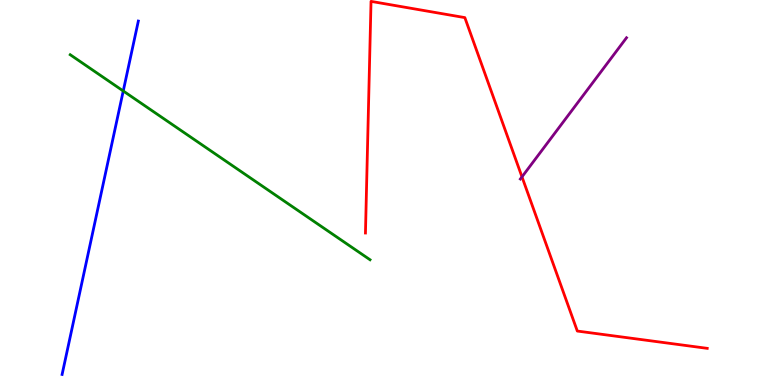[{'lines': ['blue', 'red'], 'intersections': []}, {'lines': ['green', 'red'], 'intersections': []}, {'lines': ['purple', 'red'], 'intersections': [{'x': 6.74, 'y': 5.41}]}, {'lines': ['blue', 'green'], 'intersections': [{'x': 1.59, 'y': 7.64}]}, {'lines': ['blue', 'purple'], 'intersections': []}, {'lines': ['green', 'purple'], 'intersections': []}]